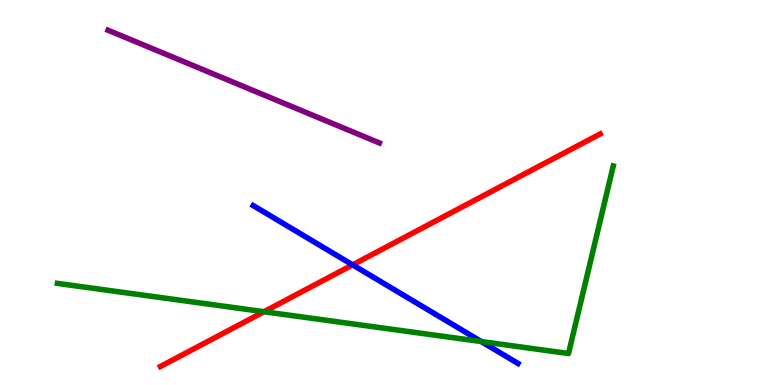[{'lines': ['blue', 'red'], 'intersections': [{'x': 4.55, 'y': 3.12}]}, {'lines': ['green', 'red'], 'intersections': [{'x': 3.41, 'y': 1.9}]}, {'lines': ['purple', 'red'], 'intersections': []}, {'lines': ['blue', 'green'], 'intersections': [{'x': 6.21, 'y': 1.13}]}, {'lines': ['blue', 'purple'], 'intersections': []}, {'lines': ['green', 'purple'], 'intersections': []}]